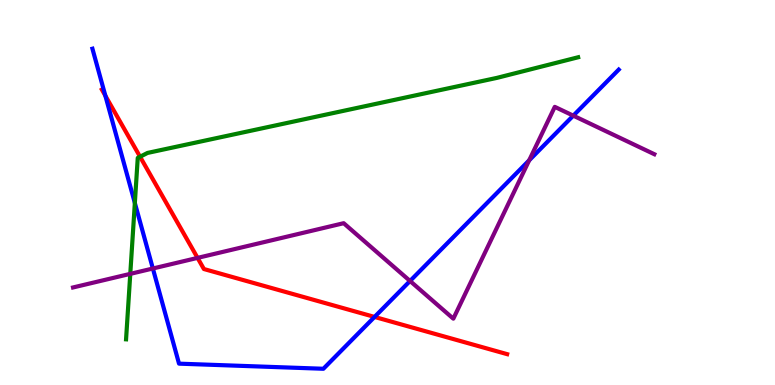[{'lines': ['blue', 'red'], 'intersections': [{'x': 1.36, 'y': 7.51}, {'x': 4.83, 'y': 1.77}]}, {'lines': ['green', 'red'], 'intersections': [{'x': 1.81, 'y': 5.93}]}, {'lines': ['purple', 'red'], 'intersections': [{'x': 2.55, 'y': 3.3}]}, {'lines': ['blue', 'green'], 'intersections': [{'x': 1.74, 'y': 4.73}]}, {'lines': ['blue', 'purple'], 'intersections': [{'x': 1.97, 'y': 3.03}, {'x': 5.29, 'y': 2.7}, {'x': 6.83, 'y': 5.84}, {'x': 7.4, 'y': 7.0}]}, {'lines': ['green', 'purple'], 'intersections': [{'x': 1.68, 'y': 2.89}]}]